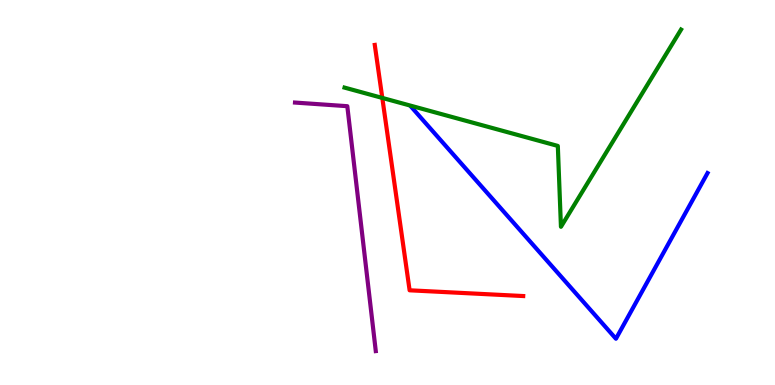[{'lines': ['blue', 'red'], 'intersections': []}, {'lines': ['green', 'red'], 'intersections': [{'x': 4.93, 'y': 7.46}]}, {'lines': ['purple', 'red'], 'intersections': []}, {'lines': ['blue', 'green'], 'intersections': []}, {'lines': ['blue', 'purple'], 'intersections': []}, {'lines': ['green', 'purple'], 'intersections': []}]